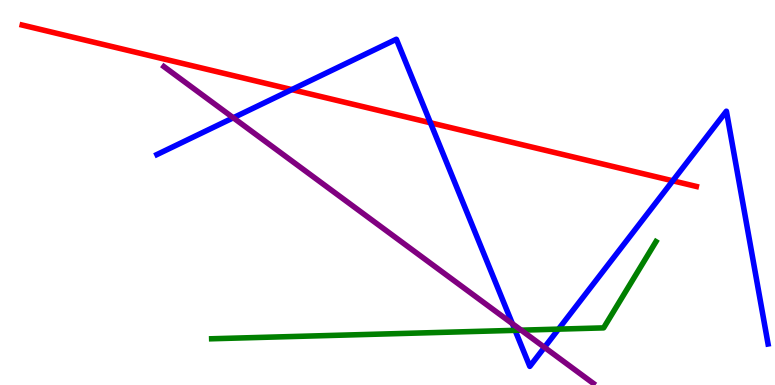[{'lines': ['blue', 'red'], 'intersections': [{'x': 3.77, 'y': 7.67}, {'x': 5.55, 'y': 6.81}, {'x': 8.68, 'y': 5.3}]}, {'lines': ['green', 'red'], 'intersections': []}, {'lines': ['purple', 'red'], 'intersections': []}, {'lines': ['blue', 'green'], 'intersections': [{'x': 6.65, 'y': 1.42}, {'x': 7.21, 'y': 1.45}]}, {'lines': ['blue', 'purple'], 'intersections': [{'x': 3.01, 'y': 6.94}, {'x': 6.61, 'y': 1.59}, {'x': 7.03, 'y': 0.978}]}, {'lines': ['green', 'purple'], 'intersections': [{'x': 6.72, 'y': 1.42}]}]